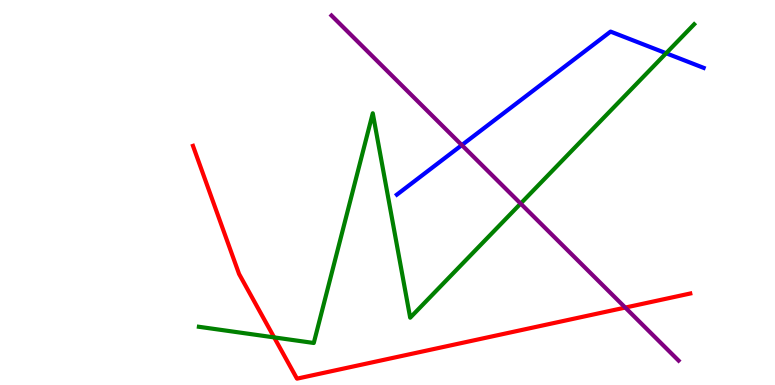[{'lines': ['blue', 'red'], 'intersections': []}, {'lines': ['green', 'red'], 'intersections': [{'x': 3.54, 'y': 1.24}]}, {'lines': ['purple', 'red'], 'intersections': [{'x': 8.07, 'y': 2.01}]}, {'lines': ['blue', 'green'], 'intersections': [{'x': 8.6, 'y': 8.62}]}, {'lines': ['blue', 'purple'], 'intersections': [{'x': 5.96, 'y': 6.23}]}, {'lines': ['green', 'purple'], 'intersections': [{'x': 6.72, 'y': 4.71}]}]